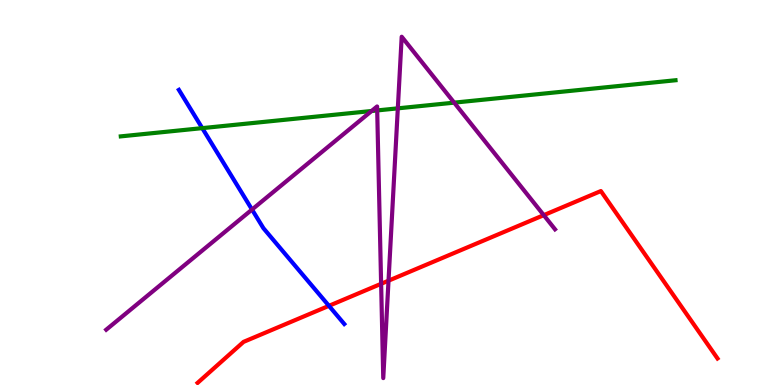[{'lines': ['blue', 'red'], 'intersections': [{'x': 4.24, 'y': 2.06}]}, {'lines': ['green', 'red'], 'intersections': []}, {'lines': ['purple', 'red'], 'intersections': [{'x': 4.92, 'y': 2.63}, {'x': 5.01, 'y': 2.71}, {'x': 7.02, 'y': 4.41}]}, {'lines': ['blue', 'green'], 'intersections': [{'x': 2.61, 'y': 6.67}]}, {'lines': ['blue', 'purple'], 'intersections': [{'x': 3.25, 'y': 4.56}]}, {'lines': ['green', 'purple'], 'intersections': [{'x': 4.79, 'y': 7.12}, {'x': 4.87, 'y': 7.13}, {'x': 5.13, 'y': 7.19}, {'x': 5.86, 'y': 7.33}]}]